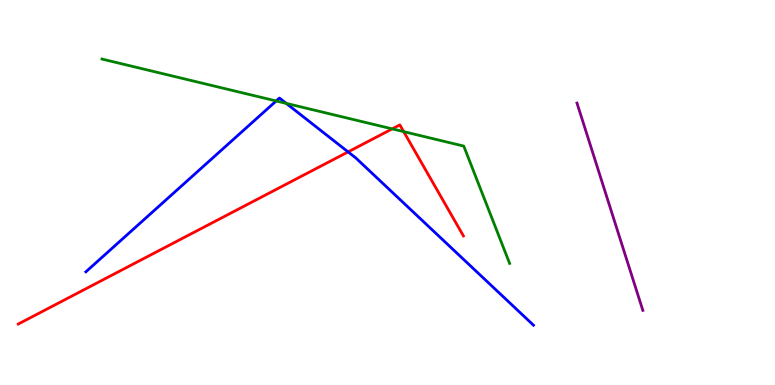[{'lines': ['blue', 'red'], 'intersections': [{'x': 4.49, 'y': 6.05}]}, {'lines': ['green', 'red'], 'intersections': [{'x': 5.06, 'y': 6.65}, {'x': 5.21, 'y': 6.58}]}, {'lines': ['purple', 'red'], 'intersections': []}, {'lines': ['blue', 'green'], 'intersections': [{'x': 3.56, 'y': 7.38}, {'x': 3.69, 'y': 7.31}]}, {'lines': ['blue', 'purple'], 'intersections': []}, {'lines': ['green', 'purple'], 'intersections': []}]